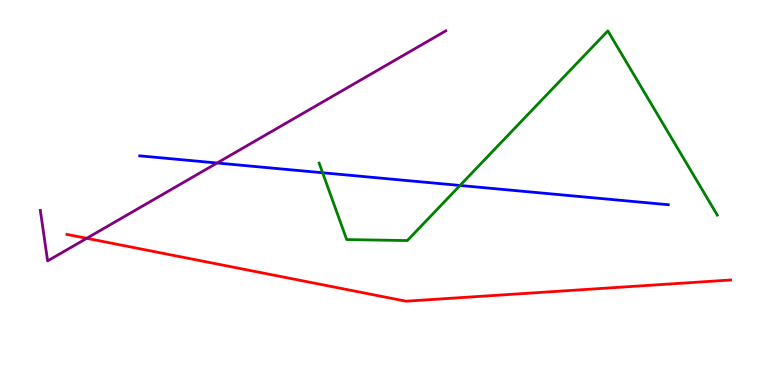[{'lines': ['blue', 'red'], 'intersections': []}, {'lines': ['green', 'red'], 'intersections': []}, {'lines': ['purple', 'red'], 'intersections': [{'x': 1.12, 'y': 3.81}]}, {'lines': ['blue', 'green'], 'intersections': [{'x': 4.16, 'y': 5.51}, {'x': 5.94, 'y': 5.18}]}, {'lines': ['blue', 'purple'], 'intersections': [{'x': 2.8, 'y': 5.77}]}, {'lines': ['green', 'purple'], 'intersections': []}]